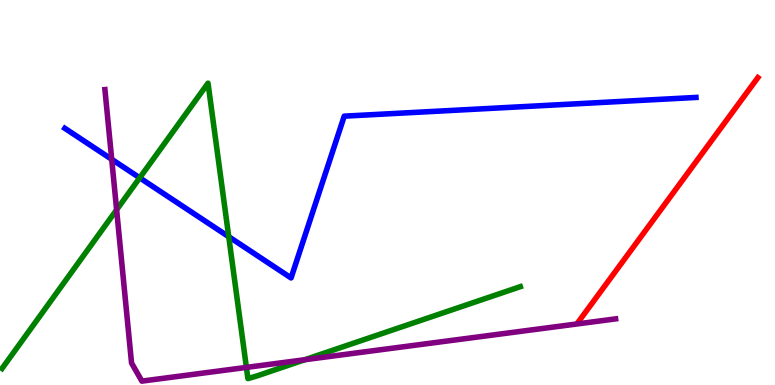[{'lines': ['blue', 'red'], 'intersections': []}, {'lines': ['green', 'red'], 'intersections': []}, {'lines': ['purple', 'red'], 'intersections': []}, {'lines': ['blue', 'green'], 'intersections': [{'x': 1.8, 'y': 5.38}, {'x': 2.95, 'y': 3.85}]}, {'lines': ['blue', 'purple'], 'intersections': [{'x': 1.44, 'y': 5.86}]}, {'lines': ['green', 'purple'], 'intersections': [{'x': 1.5, 'y': 4.55}, {'x': 3.18, 'y': 0.457}, {'x': 3.93, 'y': 0.657}]}]